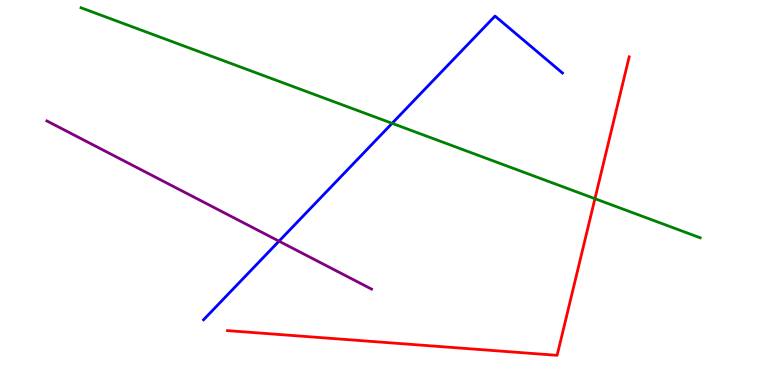[{'lines': ['blue', 'red'], 'intersections': []}, {'lines': ['green', 'red'], 'intersections': [{'x': 7.68, 'y': 4.84}]}, {'lines': ['purple', 'red'], 'intersections': []}, {'lines': ['blue', 'green'], 'intersections': [{'x': 5.06, 'y': 6.8}]}, {'lines': ['blue', 'purple'], 'intersections': [{'x': 3.6, 'y': 3.74}]}, {'lines': ['green', 'purple'], 'intersections': []}]